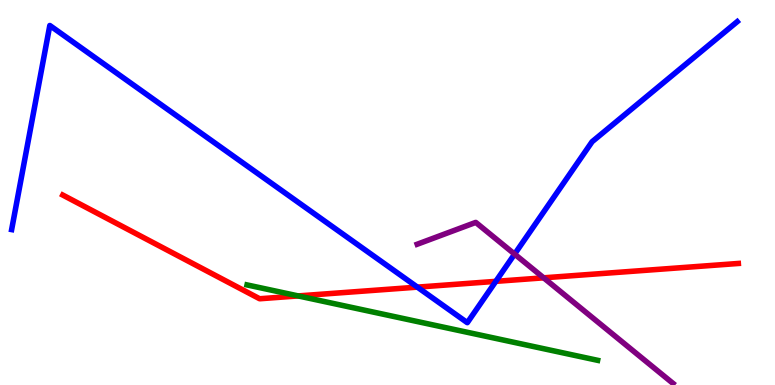[{'lines': ['blue', 'red'], 'intersections': [{'x': 5.39, 'y': 2.54}, {'x': 6.4, 'y': 2.69}]}, {'lines': ['green', 'red'], 'intersections': [{'x': 3.85, 'y': 2.31}]}, {'lines': ['purple', 'red'], 'intersections': [{'x': 7.01, 'y': 2.78}]}, {'lines': ['blue', 'green'], 'intersections': []}, {'lines': ['blue', 'purple'], 'intersections': [{'x': 6.64, 'y': 3.4}]}, {'lines': ['green', 'purple'], 'intersections': []}]